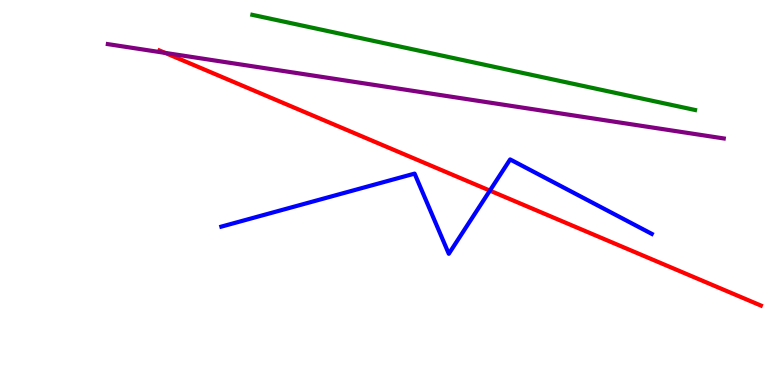[{'lines': ['blue', 'red'], 'intersections': [{'x': 6.32, 'y': 5.05}]}, {'lines': ['green', 'red'], 'intersections': []}, {'lines': ['purple', 'red'], 'intersections': [{'x': 2.13, 'y': 8.63}]}, {'lines': ['blue', 'green'], 'intersections': []}, {'lines': ['blue', 'purple'], 'intersections': []}, {'lines': ['green', 'purple'], 'intersections': []}]